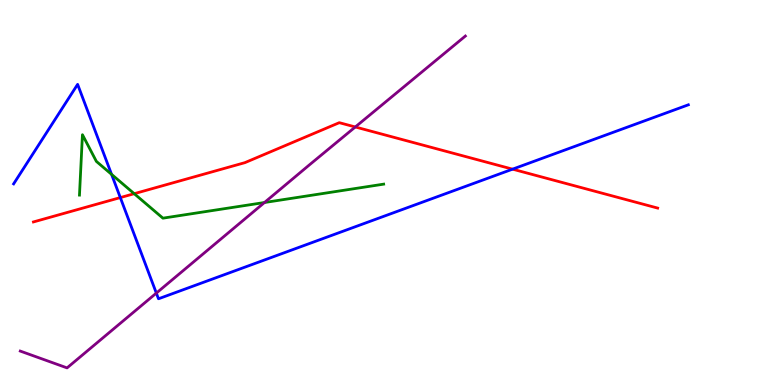[{'lines': ['blue', 'red'], 'intersections': [{'x': 1.55, 'y': 4.87}, {'x': 6.61, 'y': 5.61}]}, {'lines': ['green', 'red'], 'intersections': [{'x': 1.73, 'y': 4.97}]}, {'lines': ['purple', 'red'], 'intersections': [{'x': 4.58, 'y': 6.7}]}, {'lines': ['blue', 'green'], 'intersections': [{'x': 1.44, 'y': 5.47}]}, {'lines': ['blue', 'purple'], 'intersections': [{'x': 2.02, 'y': 2.39}]}, {'lines': ['green', 'purple'], 'intersections': [{'x': 3.41, 'y': 4.74}]}]